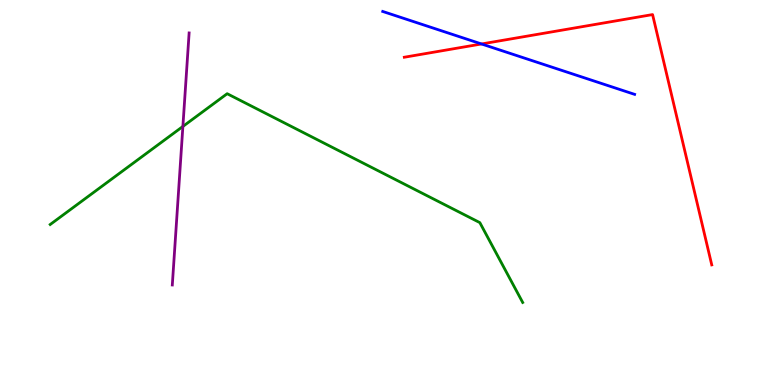[{'lines': ['blue', 'red'], 'intersections': [{'x': 6.21, 'y': 8.86}]}, {'lines': ['green', 'red'], 'intersections': []}, {'lines': ['purple', 'red'], 'intersections': []}, {'lines': ['blue', 'green'], 'intersections': []}, {'lines': ['blue', 'purple'], 'intersections': []}, {'lines': ['green', 'purple'], 'intersections': [{'x': 2.36, 'y': 6.72}]}]